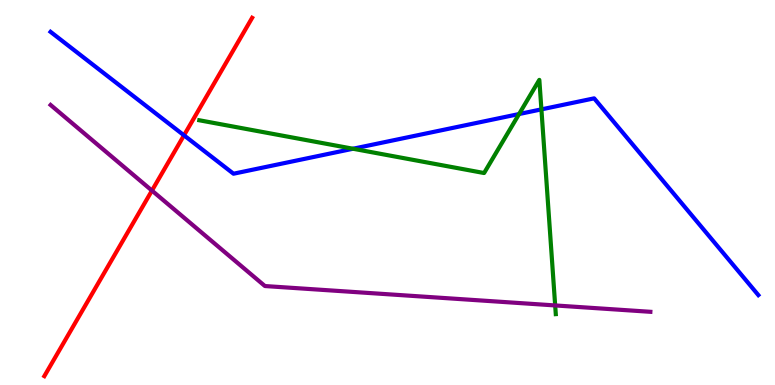[{'lines': ['blue', 'red'], 'intersections': [{'x': 2.37, 'y': 6.49}]}, {'lines': ['green', 'red'], 'intersections': []}, {'lines': ['purple', 'red'], 'intersections': [{'x': 1.96, 'y': 5.05}]}, {'lines': ['blue', 'green'], 'intersections': [{'x': 4.55, 'y': 6.14}, {'x': 6.7, 'y': 7.04}, {'x': 6.99, 'y': 7.16}]}, {'lines': ['blue', 'purple'], 'intersections': []}, {'lines': ['green', 'purple'], 'intersections': [{'x': 7.16, 'y': 2.07}]}]